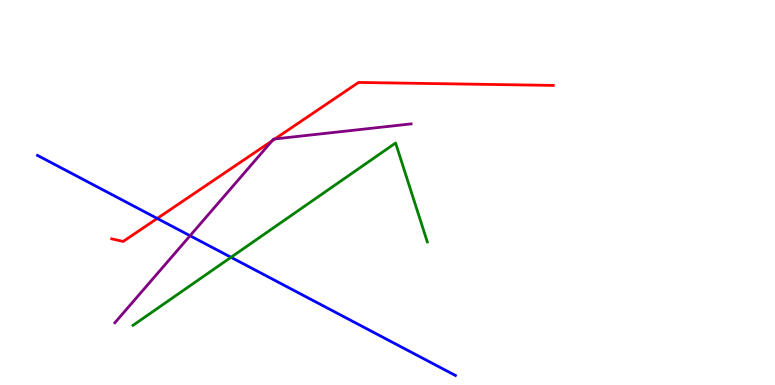[{'lines': ['blue', 'red'], 'intersections': [{'x': 2.03, 'y': 4.33}]}, {'lines': ['green', 'red'], 'intersections': []}, {'lines': ['purple', 'red'], 'intersections': [{'x': 3.51, 'y': 6.34}, {'x': 3.55, 'y': 6.39}]}, {'lines': ['blue', 'green'], 'intersections': [{'x': 2.98, 'y': 3.32}]}, {'lines': ['blue', 'purple'], 'intersections': [{'x': 2.45, 'y': 3.88}]}, {'lines': ['green', 'purple'], 'intersections': []}]